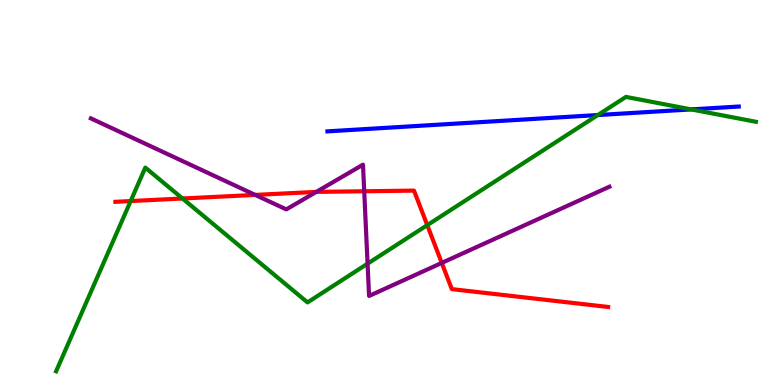[{'lines': ['blue', 'red'], 'intersections': []}, {'lines': ['green', 'red'], 'intersections': [{'x': 1.69, 'y': 4.78}, {'x': 2.35, 'y': 4.84}, {'x': 5.51, 'y': 4.15}]}, {'lines': ['purple', 'red'], 'intersections': [{'x': 3.29, 'y': 4.94}, {'x': 4.08, 'y': 5.02}, {'x': 4.7, 'y': 5.03}, {'x': 5.7, 'y': 3.17}]}, {'lines': ['blue', 'green'], 'intersections': [{'x': 7.71, 'y': 7.01}, {'x': 8.92, 'y': 7.16}]}, {'lines': ['blue', 'purple'], 'intersections': []}, {'lines': ['green', 'purple'], 'intersections': [{'x': 4.74, 'y': 3.15}]}]